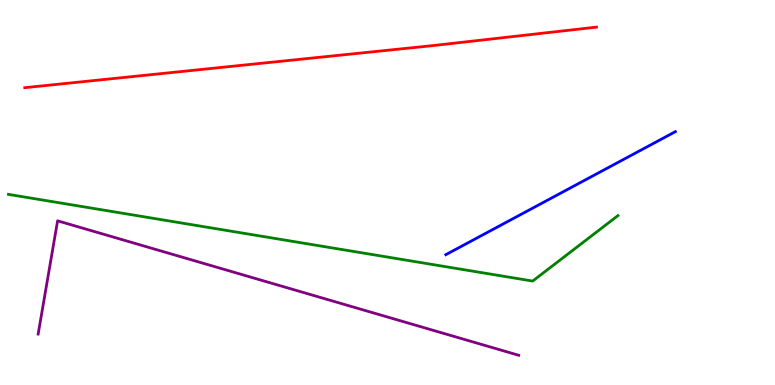[{'lines': ['blue', 'red'], 'intersections': []}, {'lines': ['green', 'red'], 'intersections': []}, {'lines': ['purple', 'red'], 'intersections': []}, {'lines': ['blue', 'green'], 'intersections': []}, {'lines': ['blue', 'purple'], 'intersections': []}, {'lines': ['green', 'purple'], 'intersections': []}]